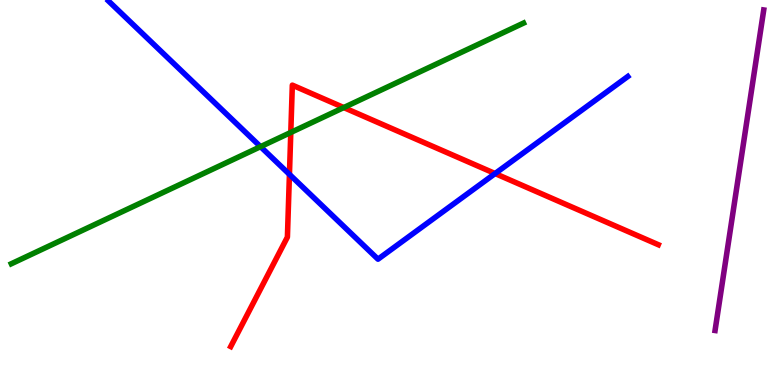[{'lines': ['blue', 'red'], 'intersections': [{'x': 3.73, 'y': 5.47}, {'x': 6.39, 'y': 5.49}]}, {'lines': ['green', 'red'], 'intersections': [{'x': 3.75, 'y': 6.56}, {'x': 4.44, 'y': 7.21}]}, {'lines': ['purple', 'red'], 'intersections': []}, {'lines': ['blue', 'green'], 'intersections': [{'x': 3.36, 'y': 6.19}]}, {'lines': ['blue', 'purple'], 'intersections': []}, {'lines': ['green', 'purple'], 'intersections': []}]